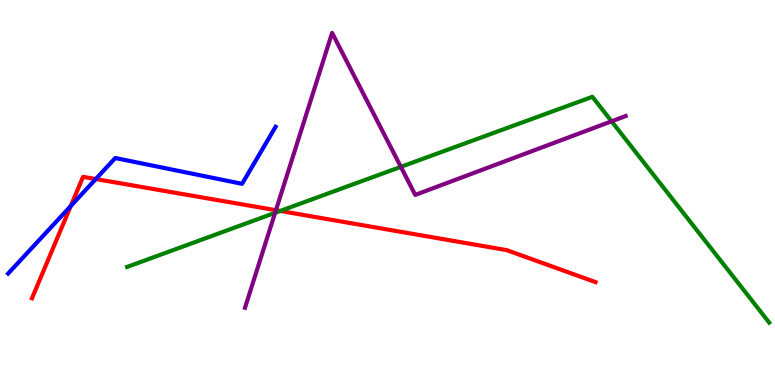[{'lines': ['blue', 'red'], 'intersections': [{'x': 0.913, 'y': 4.65}, {'x': 1.24, 'y': 5.35}]}, {'lines': ['green', 'red'], 'intersections': [{'x': 3.62, 'y': 4.52}]}, {'lines': ['purple', 'red'], 'intersections': [{'x': 3.56, 'y': 4.54}]}, {'lines': ['blue', 'green'], 'intersections': []}, {'lines': ['blue', 'purple'], 'intersections': []}, {'lines': ['green', 'purple'], 'intersections': [{'x': 3.55, 'y': 4.47}, {'x': 5.17, 'y': 5.67}, {'x': 7.89, 'y': 6.85}]}]